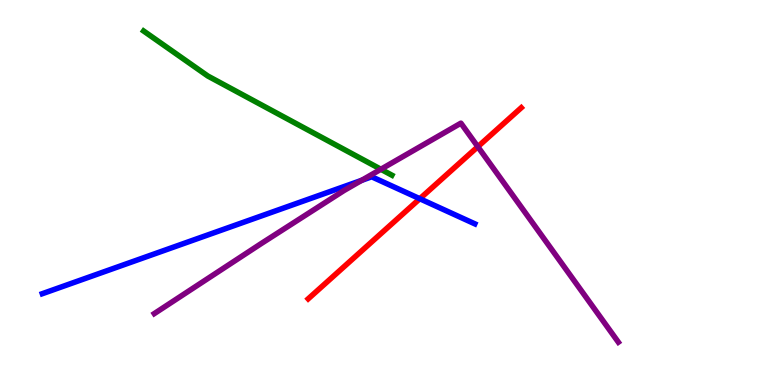[{'lines': ['blue', 'red'], 'intersections': [{'x': 5.42, 'y': 4.84}]}, {'lines': ['green', 'red'], 'intersections': []}, {'lines': ['purple', 'red'], 'intersections': [{'x': 6.17, 'y': 6.19}]}, {'lines': ['blue', 'green'], 'intersections': []}, {'lines': ['blue', 'purple'], 'intersections': [{'x': 4.67, 'y': 5.32}]}, {'lines': ['green', 'purple'], 'intersections': [{'x': 4.91, 'y': 5.6}]}]